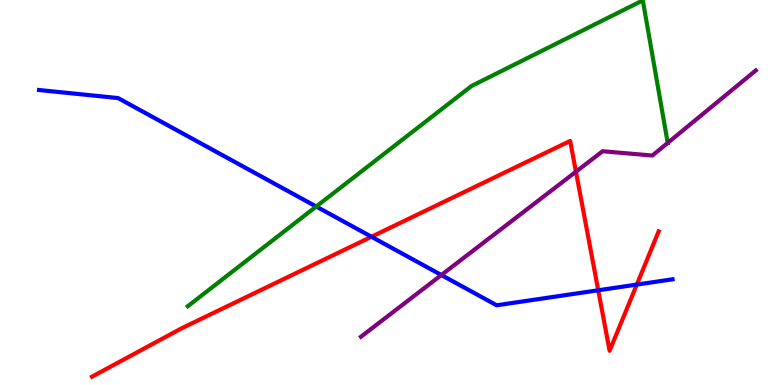[{'lines': ['blue', 'red'], 'intersections': [{'x': 4.79, 'y': 3.85}, {'x': 7.72, 'y': 2.46}, {'x': 8.22, 'y': 2.61}]}, {'lines': ['green', 'red'], 'intersections': []}, {'lines': ['purple', 'red'], 'intersections': [{'x': 7.43, 'y': 5.54}]}, {'lines': ['blue', 'green'], 'intersections': [{'x': 4.08, 'y': 4.64}]}, {'lines': ['blue', 'purple'], 'intersections': [{'x': 5.69, 'y': 2.86}]}, {'lines': ['green', 'purple'], 'intersections': [{'x': 8.62, 'y': 6.29}]}]